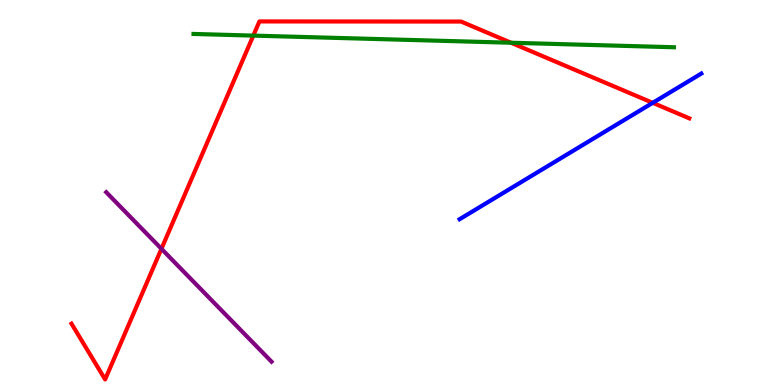[{'lines': ['blue', 'red'], 'intersections': [{'x': 8.42, 'y': 7.33}]}, {'lines': ['green', 'red'], 'intersections': [{'x': 3.27, 'y': 9.08}, {'x': 6.59, 'y': 8.89}]}, {'lines': ['purple', 'red'], 'intersections': [{'x': 2.08, 'y': 3.54}]}, {'lines': ['blue', 'green'], 'intersections': []}, {'lines': ['blue', 'purple'], 'intersections': []}, {'lines': ['green', 'purple'], 'intersections': []}]